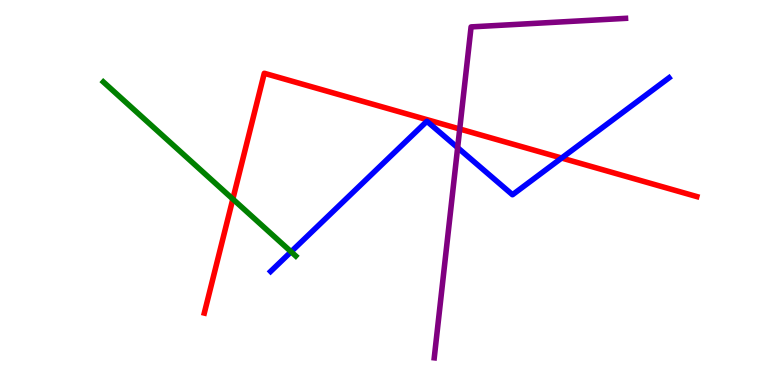[{'lines': ['blue', 'red'], 'intersections': [{'x': 7.25, 'y': 5.9}]}, {'lines': ['green', 'red'], 'intersections': [{'x': 3.0, 'y': 4.83}]}, {'lines': ['purple', 'red'], 'intersections': [{'x': 5.93, 'y': 6.65}]}, {'lines': ['blue', 'green'], 'intersections': [{'x': 3.76, 'y': 3.46}]}, {'lines': ['blue', 'purple'], 'intersections': [{'x': 5.91, 'y': 6.16}]}, {'lines': ['green', 'purple'], 'intersections': []}]